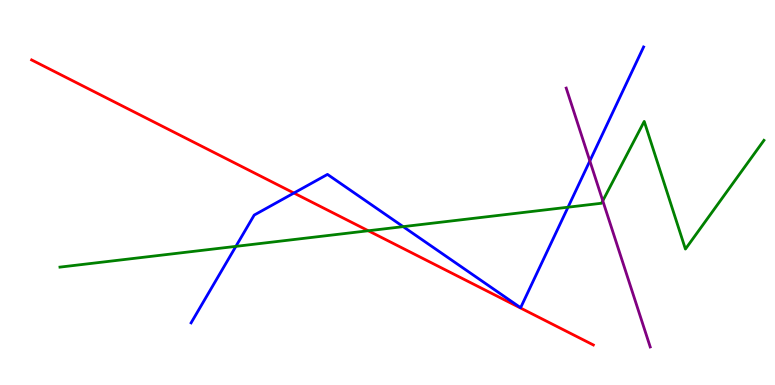[{'lines': ['blue', 'red'], 'intersections': [{'x': 3.79, 'y': 4.99}]}, {'lines': ['green', 'red'], 'intersections': [{'x': 4.75, 'y': 4.01}]}, {'lines': ['purple', 'red'], 'intersections': []}, {'lines': ['blue', 'green'], 'intersections': [{'x': 3.04, 'y': 3.6}, {'x': 5.2, 'y': 4.11}, {'x': 7.33, 'y': 4.62}]}, {'lines': ['blue', 'purple'], 'intersections': [{'x': 7.61, 'y': 5.82}]}, {'lines': ['green', 'purple'], 'intersections': [{'x': 7.78, 'y': 4.78}]}]